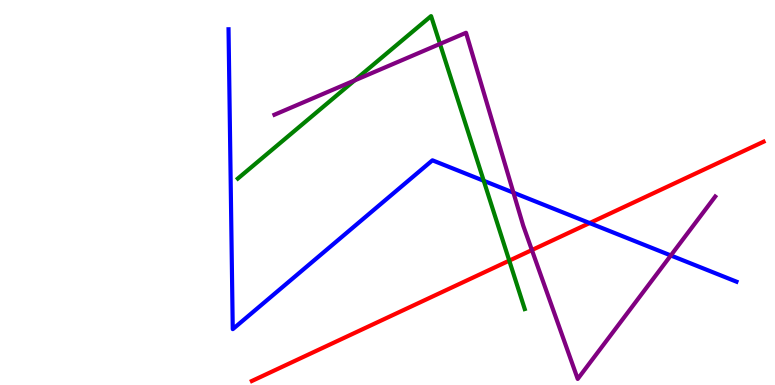[{'lines': ['blue', 'red'], 'intersections': [{'x': 7.61, 'y': 4.21}]}, {'lines': ['green', 'red'], 'intersections': [{'x': 6.57, 'y': 3.23}]}, {'lines': ['purple', 'red'], 'intersections': [{'x': 6.86, 'y': 3.51}]}, {'lines': ['blue', 'green'], 'intersections': [{'x': 6.24, 'y': 5.3}]}, {'lines': ['blue', 'purple'], 'intersections': [{'x': 6.62, 'y': 5.0}, {'x': 8.66, 'y': 3.36}]}, {'lines': ['green', 'purple'], 'intersections': [{'x': 4.57, 'y': 7.91}, {'x': 5.68, 'y': 8.86}]}]